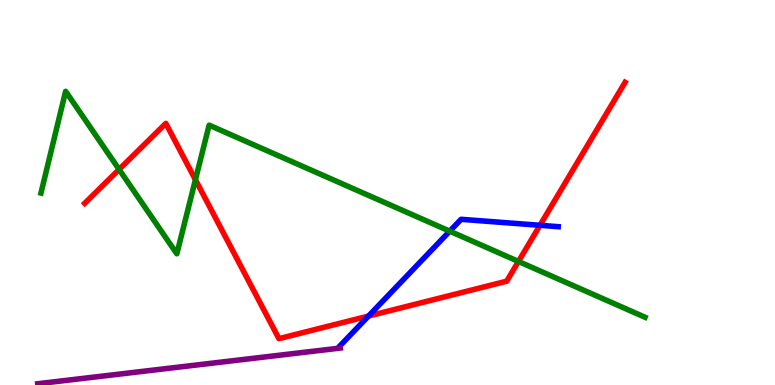[{'lines': ['blue', 'red'], 'intersections': [{'x': 4.75, 'y': 1.79}, {'x': 6.97, 'y': 4.15}]}, {'lines': ['green', 'red'], 'intersections': [{'x': 1.54, 'y': 5.6}, {'x': 2.52, 'y': 5.33}, {'x': 6.69, 'y': 3.21}]}, {'lines': ['purple', 'red'], 'intersections': []}, {'lines': ['blue', 'green'], 'intersections': [{'x': 5.8, 'y': 4.0}]}, {'lines': ['blue', 'purple'], 'intersections': []}, {'lines': ['green', 'purple'], 'intersections': []}]